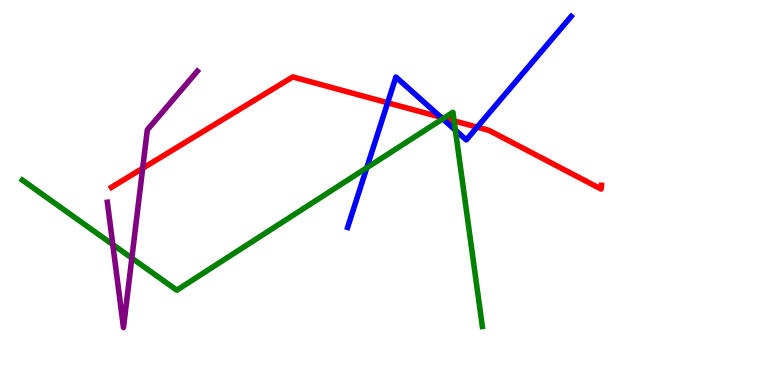[{'lines': ['blue', 'red'], 'intersections': [{'x': 5.0, 'y': 7.33}, {'x': 5.69, 'y': 6.95}, {'x': 6.16, 'y': 6.7}]}, {'lines': ['green', 'red'], 'intersections': [{'x': 5.73, 'y': 6.93}, {'x': 5.86, 'y': 6.86}]}, {'lines': ['purple', 'red'], 'intersections': [{'x': 1.84, 'y': 5.63}]}, {'lines': ['blue', 'green'], 'intersections': [{'x': 4.73, 'y': 5.64}, {'x': 5.71, 'y': 6.91}, {'x': 5.88, 'y': 6.62}]}, {'lines': ['blue', 'purple'], 'intersections': []}, {'lines': ['green', 'purple'], 'intersections': [{'x': 1.46, 'y': 3.65}, {'x': 1.7, 'y': 3.3}]}]